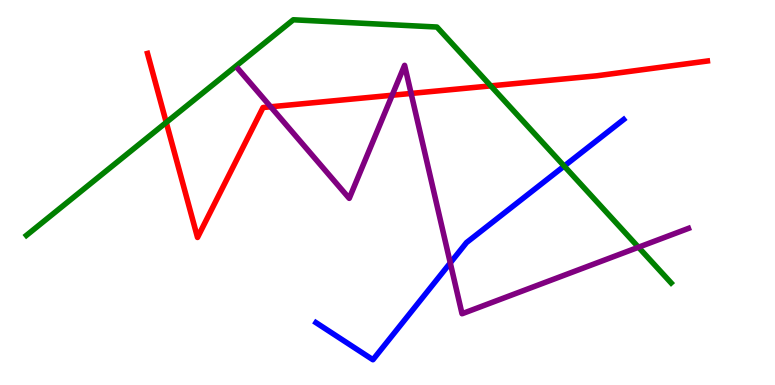[{'lines': ['blue', 'red'], 'intersections': []}, {'lines': ['green', 'red'], 'intersections': [{'x': 2.15, 'y': 6.82}, {'x': 6.33, 'y': 7.77}]}, {'lines': ['purple', 'red'], 'intersections': [{'x': 3.49, 'y': 7.23}, {'x': 5.06, 'y': 7.53}, {'x': 5.3, 'y': 7.57}]}, {'lines': ['blue', 'green'], 'intersections': [{'x': 7.28, 'y': 5.69}]}, {'lines': ['blue', 'purple'], 'intersections': [{'x': 5.81, 'y': 3.17}]}, {'lines': ['green', 'purple'], 'intersections': [{'x': 8.24, 'y': 3.58}]}]